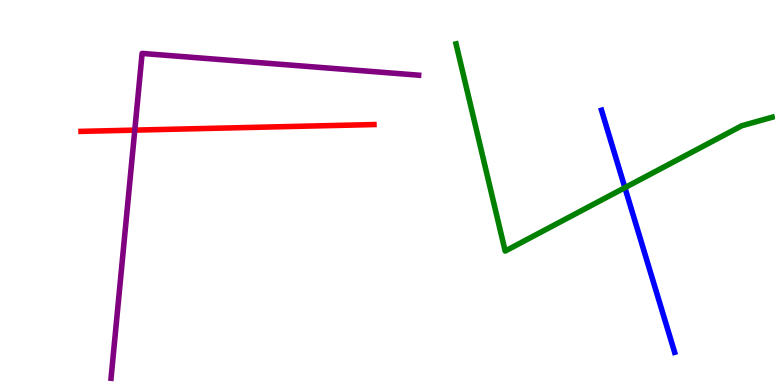[{'lines': ['blue', 'red'], 'intersections': []}, {'lines': ['green', 'red'], 'intersections': []}, {'lines': ['purple', 'red'], 'intersections': [{'x': 1.74, 'y': 6.62}]}, {'lines': ['blue', 'green'], 'intersections': [{'x': 8.06, 'y': 5.13}]}, {'lines': ['blue', 'purple'], 'intersections': []}, {'lines': ['green', 'purple'], 'intersections': []}]